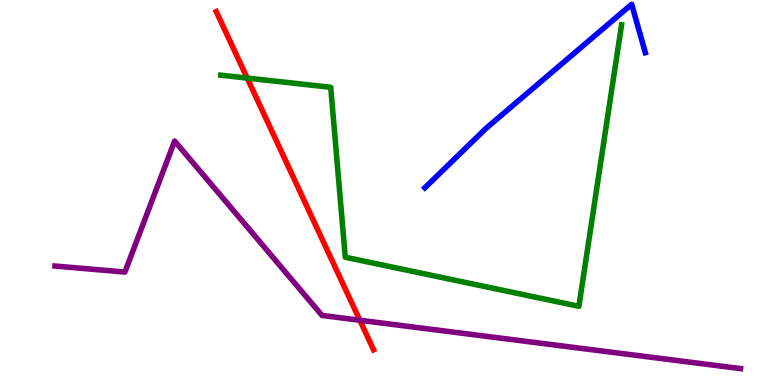[{'lines': ['blue', 'red'], 'intersections': []}, {'lines': ['green', 'red'], 'intersections': [{'x': 3.19, 'y': 7.97}]}, {'lines': ['purple', 'red'], 'intersections': [{'x': 4.64, 'y': 1.68}]}, {'lines': ['blue', 'green'], 'intersections': []}, {'lines': ['blue', 'purple'], 'intersections': []}, {'lines': ['green', 'purple'], 'intersections': []}]